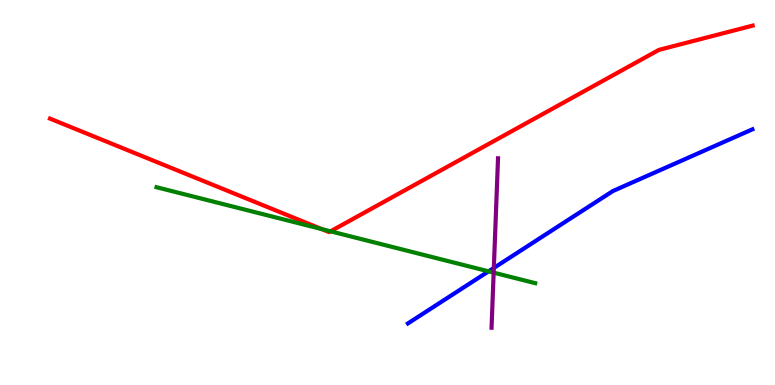[{'lines': ['blue', 'red'], 'intersections': []}, {'lines': ['green', 'red'], 'intersections': [{'x': 4.15, 'y': 4.05}, {'x': 4.27, 'y': 3.99}]}, {'lines': ['purple', 'red'], 'intersections': []}, {'lines': ['blue', 'green'], 'intersections': [{'x': 6.3, 'y': 2.95}]}, {'lines': ['blue', 'purple'], 'intersections': [{'x': 6.37, 'y': 3.04}]}, {'lines': ['green', 'purple'], 'intersections': [{'x': 6.37, 'y': 2.92}]}]